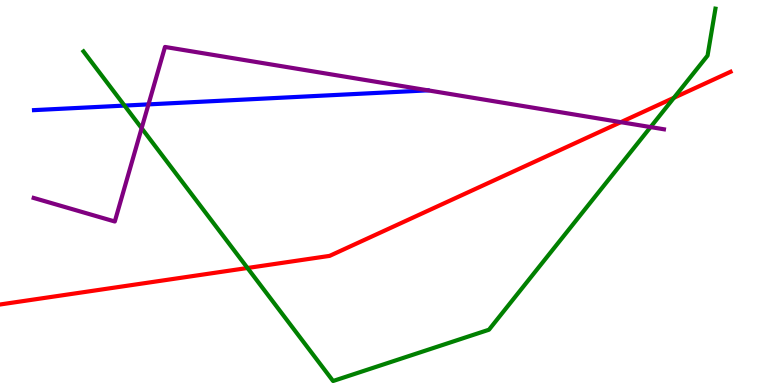[{'lines': ['blue', 'red'], 'intersections': []}, {'lines': ['green', 'red'], 'intersections': [{'x': 3.19, 'y': 3.04}, {'x': 8.7, 'y': 7.46}]}, {'lines': ['purple', 'red'], 'intersections': [{'x': 8.01, 'y': 6.83}]}, {'lines': ['blue', 'green'], 'intersections': [{'x': 1.61, 'y': 7.26}]}, {'lines': ['blue', 'purple'], 'intersections': [{'x': 1.92, 'y': 7.29}]}, {'lines': ['green', 'purple'], 'intersections': [{'x': 1.83, 'y': 6.67}, {'x': 8.39, 'y': 6.7}]}]